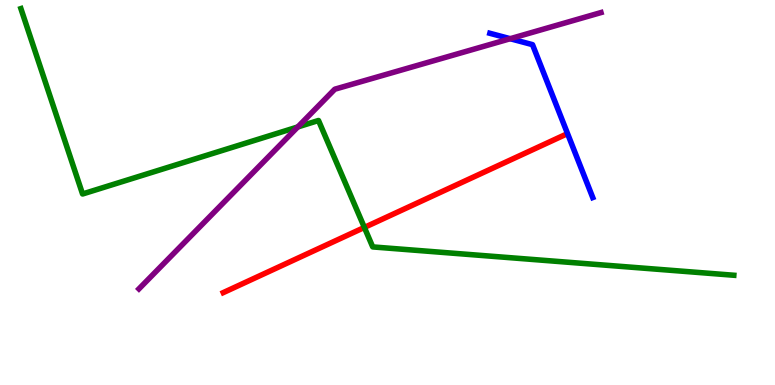[{'lines': ['blue', 'red'], 'intersections': []}, {'lines': ['green', 'red'], 'intersections': [{'x': 4.7, 'y': 4.09}]}, {'lines': ['purple', 'red'], 'intersections': []}, {'lines': ['blue', 'green'], 'intersections': []}, {'lines': ['blue', 'purple'], 'intersections': [{'x': 6.58, 'y': 8.99}]}, {'lines': ['green', 'purple'], 'intersections': [{'x': 3.84, 'y': 6.7}]}]